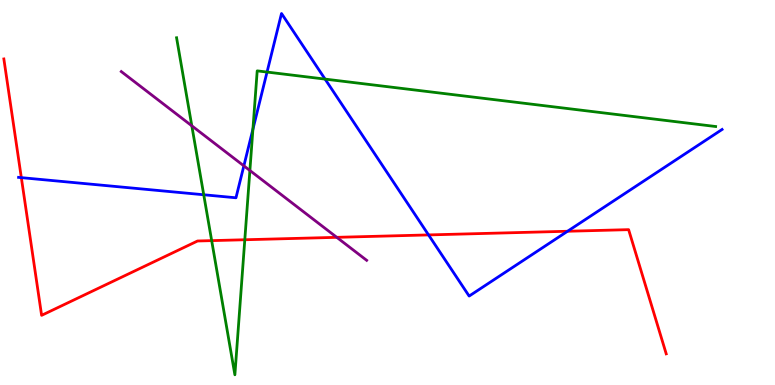[{'lines': ['blue', 'red'], 'intersections': [{'x': 0.275, 'y': 5.39}, {'x': 5.53, 'y': 3.9}, {'x': 7.32, 'y': 3.99}]}, {'lines': ['green', 'red'], 'intersections': [{'x': 2.73, 'y': 3.75}, {'x': 3.16, 'y': 3.77}]}, {'lines': ['purple', 'red'], 'intersections': [{'x': 4.35, 'y': 3.84}]}, {'lines': ['blue', 'green'], 'intersections': [{'x': 2.63, 'y': 4.94}, {'x': 3.26, 'y': 6.64}, {'x': 3.45, 'y': 8.13}, {'x': 4.19, 'y': 7.95}]}, {'lines': ['blue', 'purple'], 'intersections': [{'x': 3.15, 'y': 5.69}]}, {'lines': ['green', 'purple'], 'intersections': [{'x': 2.47, 'y': 6.73}, {'x': 3.22, 'y': 5.57}]}]